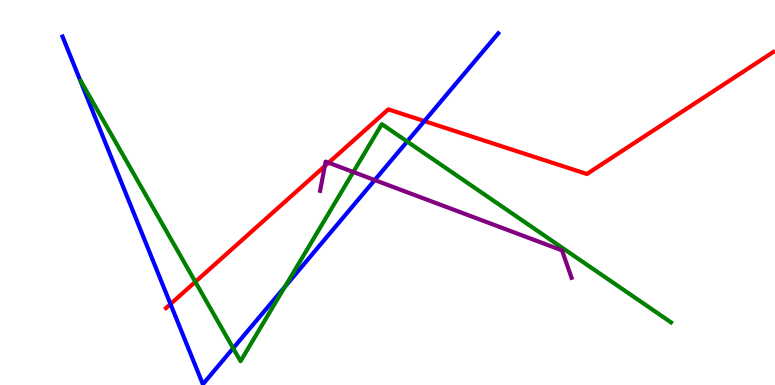[{'lines': ['blue', 'red'], 'intersections': [{'x': 2.2, 'y': 2.1}, {'x': 5.48, 'y': 6.85}]}, {'lines': ['green', 'red'], 'intersections': [{'x': 2.52, 'y': 2.68}]}, {'lines': ['purple', 'red'], 'intersections': [{'x': 4.19, 'y': 5.68}, {'x': 4.24, 'y': 5.77}]}, {'lines': ['blue', 'green'], 'intersections': [{'x': 3.01, 'y': 0.956}, {'x': 3.68, 'y': 2.55}, {'x': 5.25, 'y': 6.32}]}, {'lines': ['blue', 'purple'], 'intersections': [{'x': 4.84, 'y': 5.32}]}, {'lines': ['green', 'purple'], 'intersections': [{'x': 4.56, 'y': 5.53}]}]